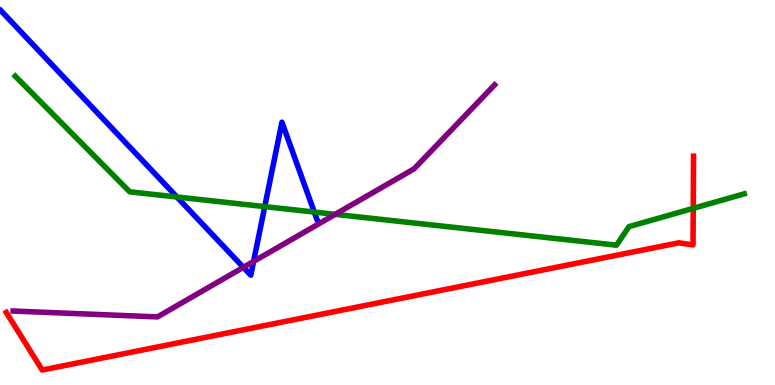[{'lines': ['blue', 'red'], 'intersections': []}, {'lines': ['green', 'red'], 'intersections': [{'x': 8.95, 'y': 4.59}]}, {'lines': ['purple', 'red'], 'intersections': []}, {'lines': ['blue', 'green'], 'intersections': [{'x': 2.28, 'y': 4.88}, {'x': 3.42, 'y': 4.63}, {'x': 4.06, 'y': 4.49}]}, {'lines': ['blue', 'purple'], 'intersections': [{'x': 3.14, 'y': 3.06}, {'x': 3.27, 'y': 3.21}]}, {'lines': ['green', 'purple'], 'intersections': [{'x': 4.33, 'y': 4.43}]}]